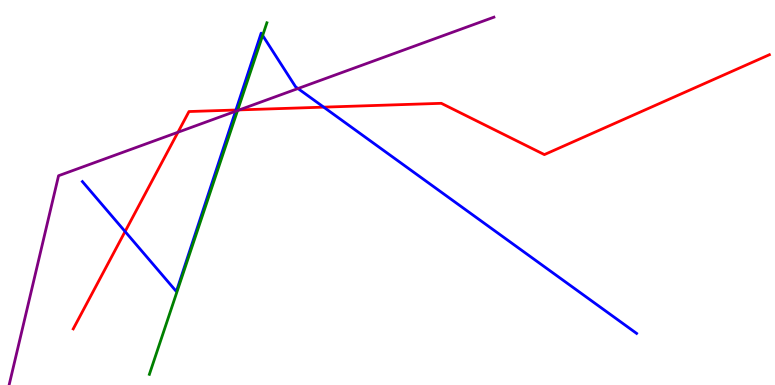[{'lines': ['blue', 'red'], 'intersections': [{'x': 1.61, 'y': 3.99}, {'x': 3.04, 'y': 7.14}, {'x': 4.18, 'y': 7.22}]}, {'lines': ['green', 'red'], 'intersections': [{'x': 3.07, 'y': 7.14}]}, {'lines': ['purple', 'red'], 'intersections': [{'x': 2.3, 'y': 6.57}, {'x': 3.09, 'y': 7.15}]}, {'lines': ['blue', 'green'], 'intersections': [{'x': 3.39, 'y': 9.08}]}, {'lines': ['blue', 'purple'], 'intersections': [{'x': 3.04, 'y': 7.11}, {'x': 3.84, 'y': 7.7}]}, {'lines': ['green', 'purple'], 'intersections': [{'x': 3.07, 'y': 7.13}]}]